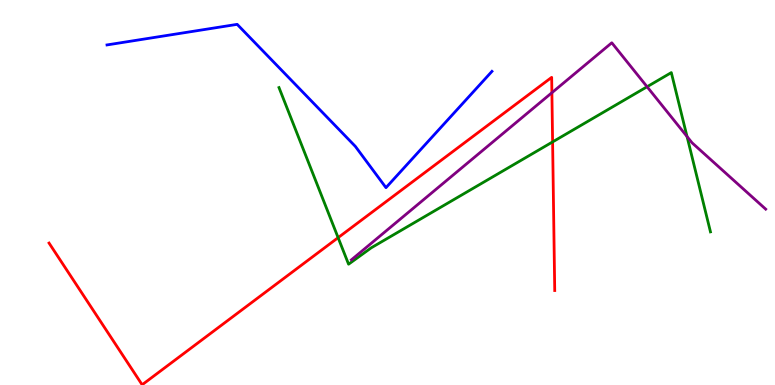[{'lines': ['blue', 'red'], 'intersections': []}, {'lines': ['green', 'red'], 'intersections': [{'x': 4.36, 'y': 3.83}, {'x': 7.13, 'y': 6.31}]}, {'lines': ['purple', 'red'], 'intersections': [{'x': 7.12, 'y': 7.59}]}, {'lines': ['blue', 'green'], 'intersections': []}, {'lines': ['blue', 'purple'], 'intersections': []}, {'lines': ['green', 'purple'], 'intersections': [{'x': 8.35, 'y': 7.75}, {'x': 8.86, 'y': 6.45}]}]